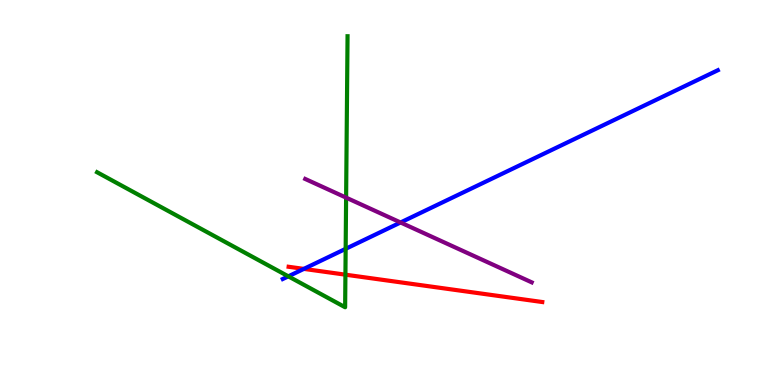[{'lines': ['blue', 'red'], 'intersections': [{'x': 3.92, 'y': 3.02}]}, {'lines': ['green', 'red'], 'intersections': [{'x': 4.46, 'y': 2.87}]}, {'lines': ['purple', 'red'], 'intersections': []}, {'lines': ['blue', 'green'], 'intersections': [{'x': 3.72, 'y': 2.82}, {'x': 4.46, 'y': 3.54}]}, {'lines': ['blue', 'purple'], 'intersections': [{'x': 5.17, 'y': 4.22}]}, {'lines': ['green', 'purple'], 'intersections': [{'x': 4.47, 'y': 4.87}]}]